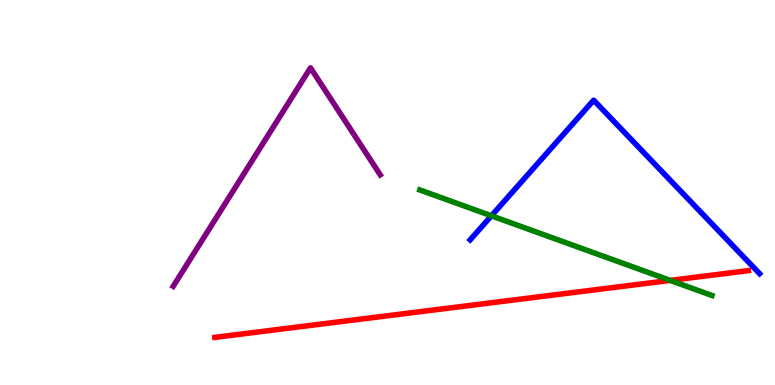[{'lines': ['blue', 'red'], 'intersections': []}, {'lines': ['green', 'red'], 'intersections': [{'x': 8.65, 'y': 2.72}]}, {'lines': ['purple', 'red'], 'intersections': []}, {'lines': ['blue', 'green'], 'intersections': [{'x': 6.34, 'y': 4.39}]}, {'lines': ['blue', 'purple'], 'intersections': []}, {'lines': ['green', 'purple'], 'intersections': []}]